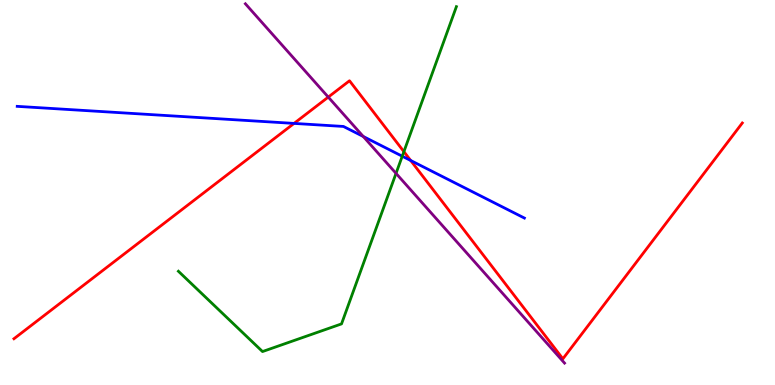[{'lines': ['blue', 'red'], 'intersections': [{'x': 3.79, 'y': 6.79}, {'x': 5.3, 'y': 5.83}]}, {'lines': ['green', 'red'], 'intersections': [{'x': 5.21, 'y': 6.06}]}, {'lines': ['purple', 'red'], 'intersections': [{'x': 4.24, 'y': 7.48}]}, {'lines': ['blue', 'green'], 'intersections': [{'x': 5.19, 'y': 5.94}]}, {'lines': ['blue', 'purple'], 'intersections': [{'x': 4.69, 'y': 6.45}]}, {'lines': ['green', 'purple'], 'intersections': [{'x': 5.11, 'y': 5.5}]}]